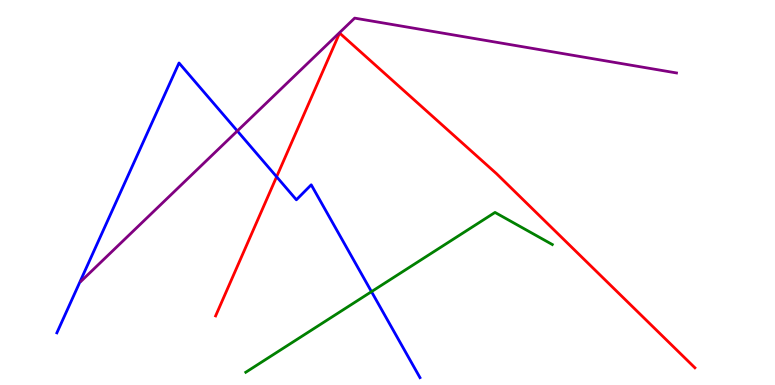[{'lines': ['blue', 'red'], 'intersections': [{'x': 3.57, 'y': 5.41}]}, {'lines': ['green', 'red'], 'intersections': []}, {'lines': ['purple', 'red'], 'intersections': []}, {'lines': ['blue', 'green'], 'intersections': [{'x': 4.79, 'y': 2.42}]}, {'lines': ['blue', 'purple'], 'intersections': [{'x': 3.06, 'y': 6.6}]}, {'lines': ['green', 'purple'], 'intersections': []}]